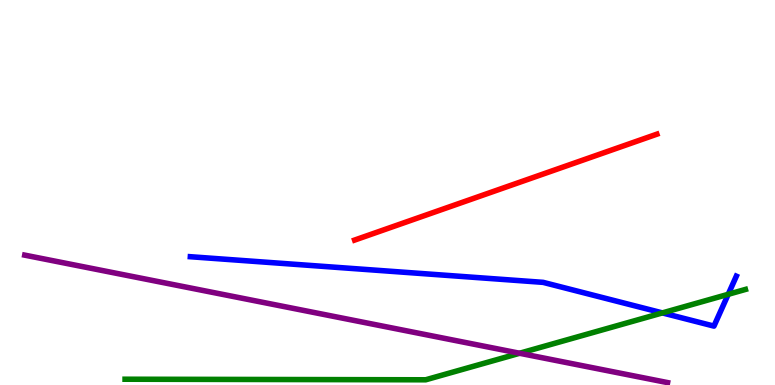[{'lines': ['blue', 'red'], 'intersections': []}, {'lines': ['green', 'red'], 'intersections': []}, {'lines': ['purple', 'red'], 'intersections': []}, {'lines': ['blue', 'green'], 'intersections': [{'x': 8.55, 'y': 1.87}, {'x': 9.4, 'y': 2.36}]}, {'lines': ['blue', 'purple'], 'intersections': []}, {'lines': ['green', 'purple'], 'intersections': [{'x': 6.7, 'y': 0.825}]}]